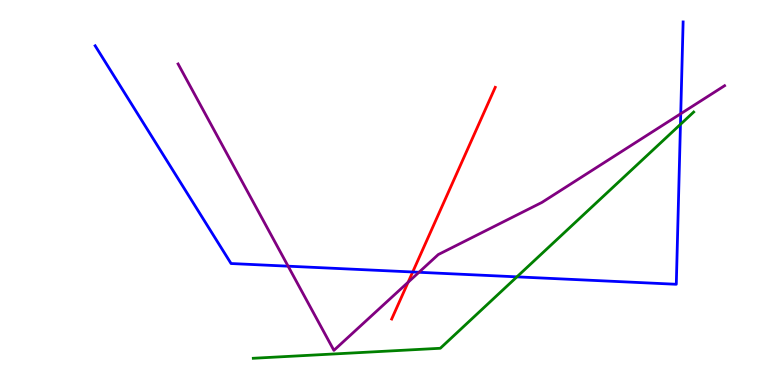[{'lines': ['blue', 'red'], 'intersections': [{'x': 5.33, 'y': 2.94}]}, {'lines': ['green', 'red'], 'intersections': []}, {'lines': ['purple', 'red'], 'intersections': [{'x': 5.27, 'y': 2.67}]}, {'lines': ['blue', 'green'], 'intersections': [{'x': 6.67, 'y': 2.81}, {'x': 8.78, 'y': 6.77}]}, {'lines': ['blue', 'purple'], 'intersections': [{'x': 3.72, 'y': 3.09}, {'x': 5.41, 'y': 2.93}, {'x': 8.78, 'y': 7.05}]}, {'lines': ['green', 'purple'], 'intersections': []}]